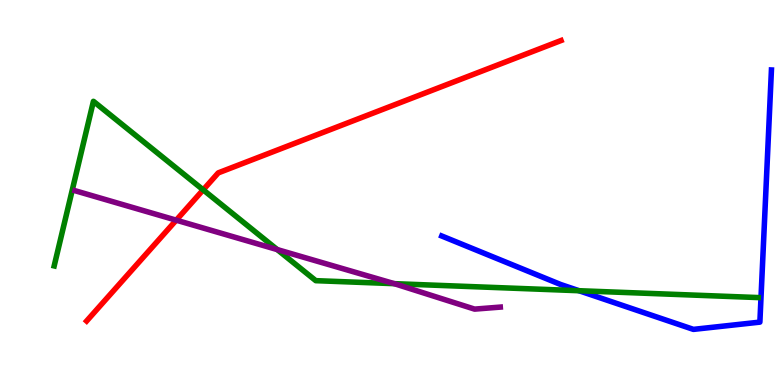[{'lines': ['blue', 'red'], 'intersections': []}, {'lines': ['green', 'red'], 'intersections': [{'x': 2.62, 'y': 5.07}]}, {'lines': ['purple', 'red'], 'intersections': [{'x': 2.27, 'y': 4.28}]}, {'lines': ['blue', 'green'], 'intersections': [{'x': 7.47, 'y': 2.45}]}, {'lines': ['blue', 'purple'], 'intersections': []}, {'lines': ['green', 'purple'], 'intersections': [{'x': 3.58, 'y': 3.52}, {'x': 5.09, 'y': 2.63}]}]